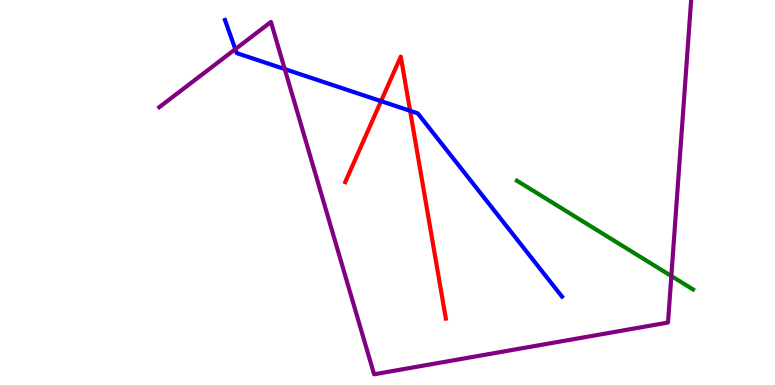[{'lines': ['blue', 'red'], 'intersections': [{'x': 4.92, 'y': 7.37}, {'x': 5.29, 'y': 7.12}]}, {'lines': ['green', 'red'], 'intersections': []}, {'lines': ['purple', 'red'], 'intersections': []}, {'lines': ['blue', 'green'], 'intersections': []}, {'lines': ['blue', 'purple'], 'intersections': [{'x': 3.04, 'y': 8.72}, {'x': 3.67, 'y': 8.21}]}, {'lines': ['green', 'purple'], 'intersections': [{'x': 8.66, 'y': 2.83}]}]